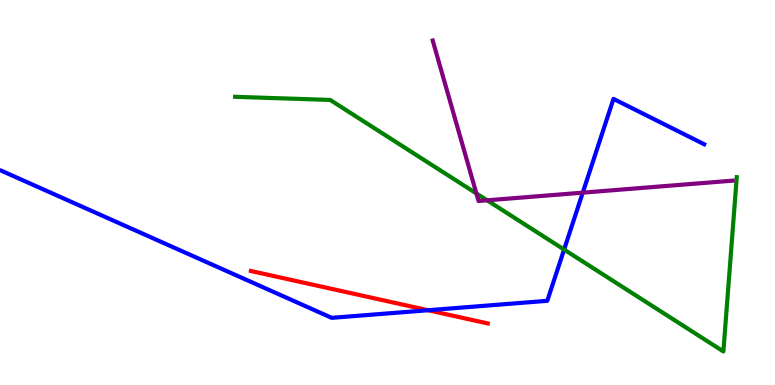[{'lines': ['blue', 'red'], 'intersections': [{'x': 5.52, 'y': 1.94}]}, {'lines': ['green', 'red'], 'intersections': []}, {'lines': ['purple', 'red'], 'intersections': []}, {'lines': ['blue', 'green'], 'intersections': [{'x': 7.28, 'y': 3.52}]}, {'lines': ['blue', 'purple'], 'intersections': [{'x': 7.52, 'y': 5.0}]}, {'lines': ['green', 'purple'], 'intersections': [{'x': 6.15, 'y': 4.98}, {'x': 6.29, 'y': 4.8}]}]